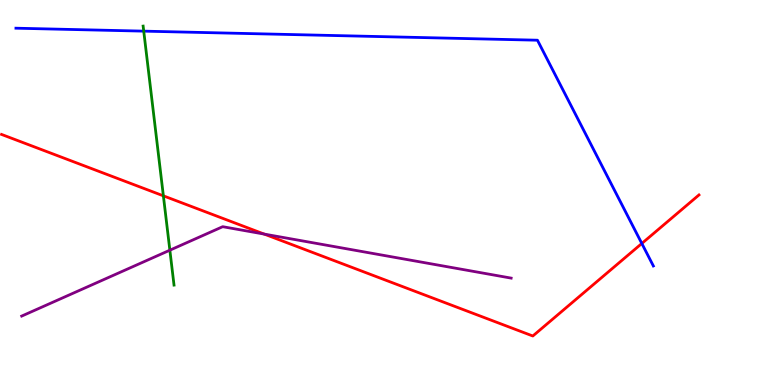[{'lines': ['blue', 'red'], 'intersections': [{'x': 8.28, 'y': 3.68}]}, {'lines': ['green', 'red'], 'intersections': [{'x': 2.11, 'y': 4.91}]}, {'lines': ['purple', 'red'], 'intersections': [{'x': 3.41, 'y': 3.92}]}, {'lines': ['blue', 'green'], 'intersections': [{'x': 1.85, 'y': 9.19}]}, {'lines': ['blue', 'purple'], 'intersections': []}, {'lines': ['green', 'purple'], 'intersections': [{'x': 2.19, 'y': 3.5}]}]